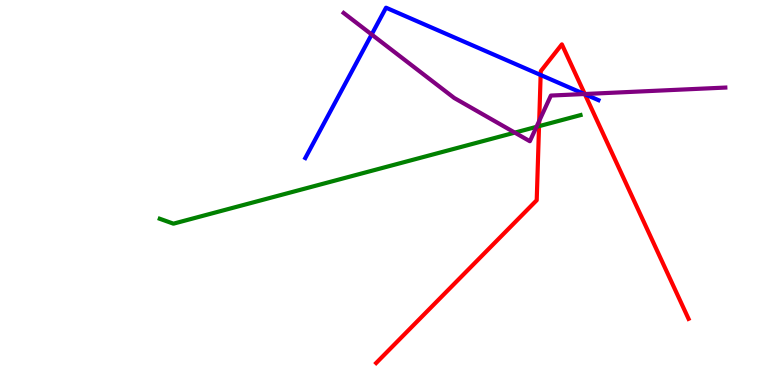[{'lines': ['blue', 'red'], 'intersections': [{'x': 6.98, 'y': 8.05}, {'x': 7.55, 'y': 7.55}]}, {'lines': ['green', 'red'], 'intersections': [{'x': 6.96, 'y': 6.72}]}, {'lines': ['purple', 'red'], 'intersections': [{'x': 6.96, 'y': 6.86}, {'x': 7.55, 'y': 7.56}]}, {'lines': ['blue', 'green'], 'intersections': []}, {'lines': ['blue', 'purple'], 'intersections': [{'x': 4.8, 'y': 9.1}, {'x': 7.54, 'y': 7.56}]}, {'lines': ['green', 'purple'], 'intersections': [{'x': 6.64, 'y': 6.56}, {'x': 6.92, 'y': 6.71}]}]